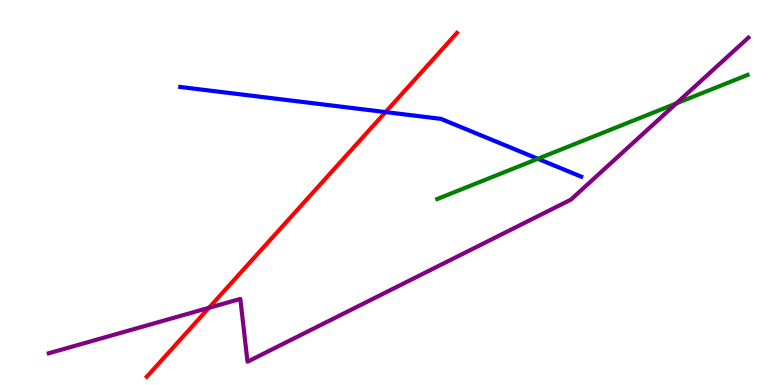[{'lines': ['blue', 'red'], 'intersections': [{'x': 4.97, 'y': 7.09}]}, {'lines': ['green', 'red'], 'intersections': []}, {'lines': ['purple', 'red'], 'intersections': [{'x': 2.7, 'y': 2.0}]}, {'lines': ['blue', 'green'], 'intersections': [{'x': 6.94, 'y': 5.88}]}, {'lines': ['blue', 'purple'], 'intersections': []}, {'lines': ['green', 'purple'], 'intersections': [{'x': 8.73, 'y': 7.31}]}]